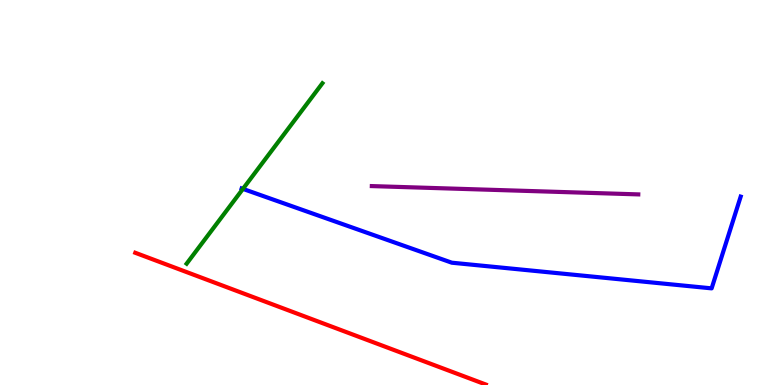[{'lines': ['blue', 'red'], 'intersections': []}, {'lines': ['green', 'red'], 'intersections': []}, {'lines': ['purple', 'red'], 'intersections': []}, {'lines': ['blue', 'green'], 'intersections': [{'x': 3.13, 'y': 5.09}]}, {'lines': ['blue', 'purple'], 'intersections': []}, {'lines': ['green', 'purple'], 'intersections': []}]